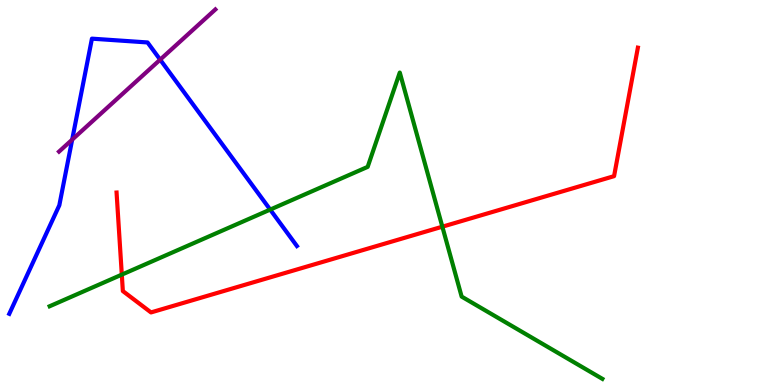[{'lines': ['blue', 'red'], 'intersections': []}, {'lines': ['green', 'red'], 'intersections': [{'x': 1.57, 'y': 2.87}, {'x': 5.71, 'y': 4.11}]}, {'lines': ['purple', 'red'], 'intersections': []}, {'lines': ['blue', 'green'], 'intersections': [{'x': 3.49, 'y': 4.56}]}, {'lines': ['blue', 'purple'], 'intersections': [{'x': 0.931, 'y': 6.37}, {'x': 2.07, 'y': 8.45}]}, {'lines': ['green', 'purple'], 'intersections': []}]